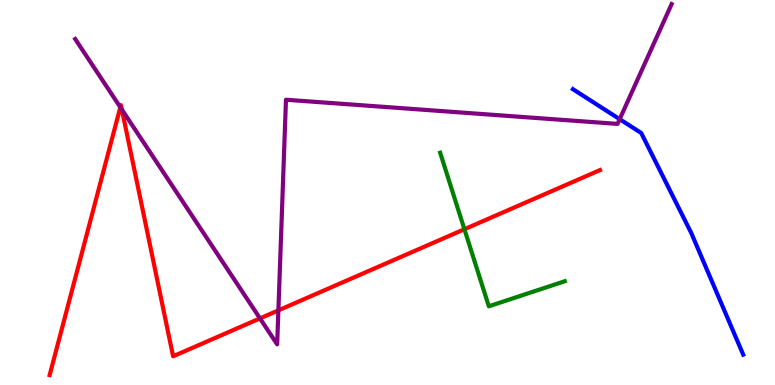[{'lines': ['blue', 'red'], 'intersections': []}, {'lines': ['green', 'red'], 'intersections': [{'x': 5.99, 'y': 4.05}]}, {'lines': ['purple', 'red'], 'intersections': [{'x': 1.55, 'y': 7.21}, {'x': 1.57, 'y': 7.15}, {'x': 3.35, 'y': 1.73}, {'x': 3.59, 'y': 1.94}]}, {'lines': ['blue', 'green'], 'intersections': []}, {'lines': ['blue', 'purple'], 'intersections': [{'x': 8.0, 'y': 6.9}]}, {'lines': ['green', 'purple'], 'intersections': []}]